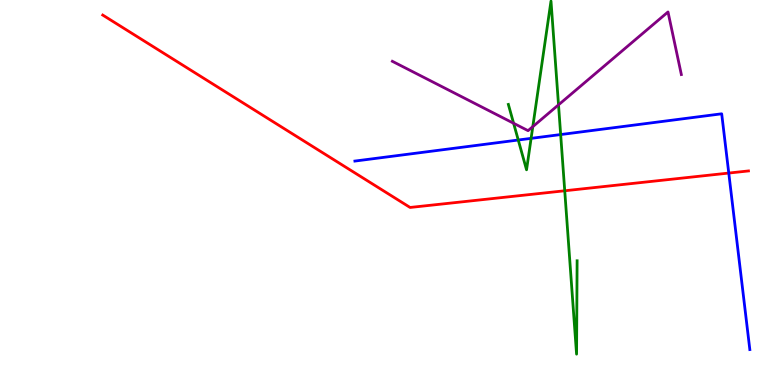[{'lines': ['blue', 'red'], 'intersections': [{'x': 9.4, 'y': 5.5}]}, {'lines': ['green', 'red'], 'intersections': [{'x': 7.29, 'y': 5.04}]}, {'lines': ['purple', 'red'], 'intersections': []}, {'lines': ['blue', 'green'], 'intersections': [{'x': 6.69, 'y': 6.36}, {'x': 6.85, 'y': 6.41}, {'x': 7.23, 'y': 6.51}]}, {'lines': ['blue', 'purple'], 'intersections': []}, {'lines': ['green', 'purple'], 'intersections': [{'x': 6.63, 'y': 6.8}, {'x': 6.87, 'y': 6.71}, {'x': 7.21, 'y': 7.28}]}]